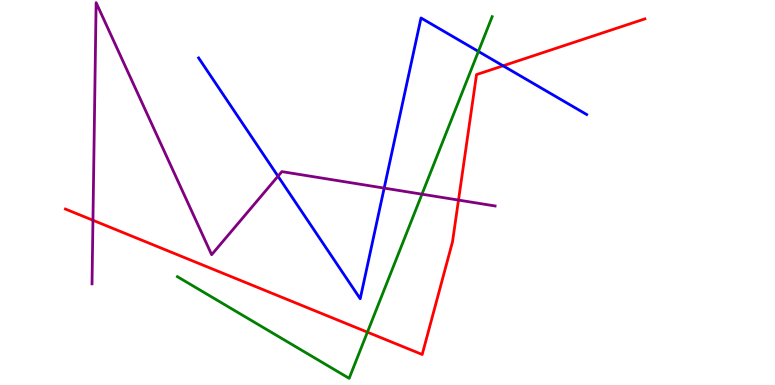[{'lines': ['blue', 'red'], 'intersections': [{'x': 6.49, 'y': 8.29}]}, {'lines': ['green', 'red'], 'intersections': [{'x': 4.74, 'y': 1.37}]}, {'lines': ['purple', 'red'], 'intersections': [{'x': 1.2, 'y': 4.28}, {'x': 5.92, 'y': 4.8}]}, {'lines': ['blue', 'green'], 'intersections': [{'x': 6.17, 'y': 8.66}]}, {'lines': ['blue', 'purple'], 'intersections': [{'x': 3.59, 'y': 5.42}, {'x': 4.96, 'y': 5.11}]}, {'lines': ['green', 'purple'], 'intersections': [{'x': 5.44, 'y': 4.96}]}]